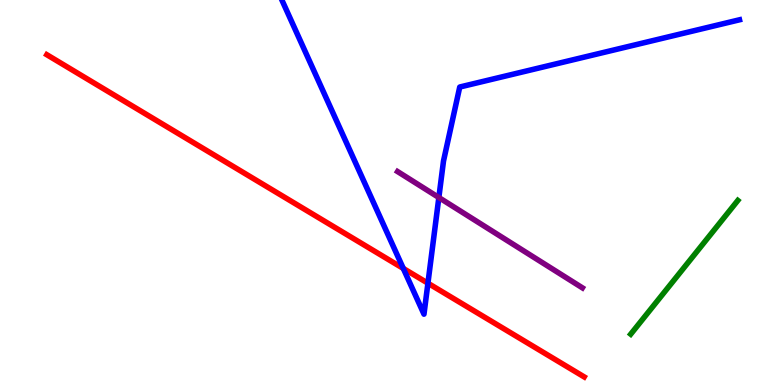[{'lines': ['blue', 'red'], 'intersections': [{'x': 5.2, 'y': 3.03}, {'x': 5.52, 'y': 2.64}]}, {'lines': ['green', 'red'], 'intersections': []}, {'lines': ['purple', 'red'], 'intersections': []}, {'lines': ['blue', 'green'], 'intersections': []}, {'lines': ['blue', 'purple'], 'intersections': [{'x': 5.66, 'y': 4.87}]}, {'lines': ['green', 'purple'], 'intersections': []}]